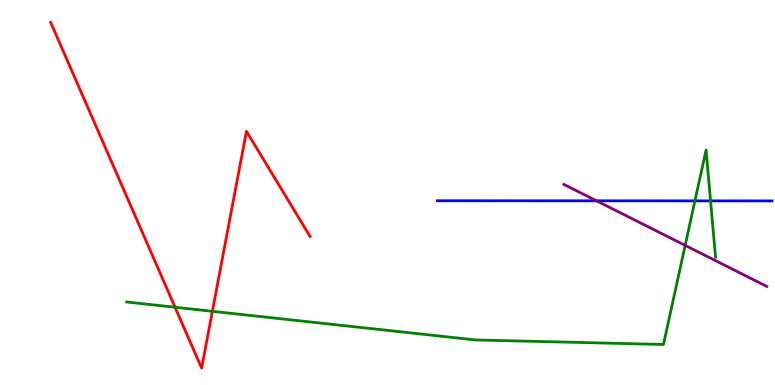[{'lines': ['blue', 'red'], 'intersections': []}, {'lines': ['green', 'red'], 'intersections': [{'x': 2.26, 'y': 2.02}, {'x': 2.74, 'y': 1.91}]}, {'lines': ['purple', 'red'], 'intersections': []}, {'lines': ['blue', 'green'], 'intersections': [{'x': 8.97, 'y': 4.78}, {'x': 9.17, 'y': 4.78}]}, {'lines': ['blue', 'purple'], 'intersections': [{'x': 7.7, 'y': 4.78}]}, {'lines': ['green', 'purple'], 'intersections': [{'x': 8.84, 'y': 3.63}]}]